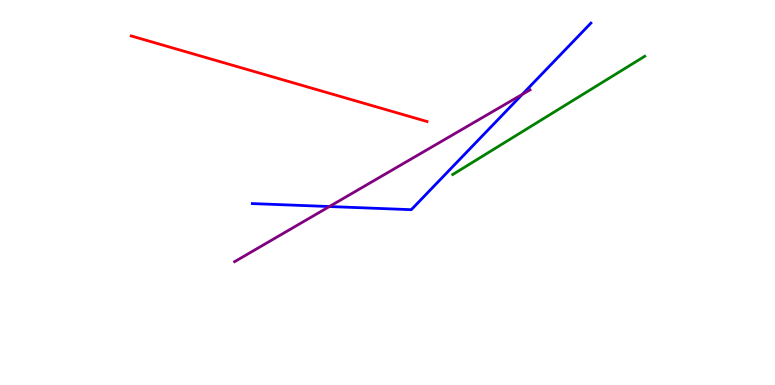[{'lines': ['blue', 'red'], 'intersections': []}, {'lines': ['green', 'red'], 'intersections': []}, {'lines': ['purple', 'red'], 'intersections': []}, {'lines': ['blue', 'green'], 'intersections': []}, {'lines': ['blue', 'purple'], 'intersections': [{'x': 4.25, 'y': 4.64}, {'x': 6.74, 'y': 7.55}]}, {'lines': ['green', 'purple'], 'intersections': []}]